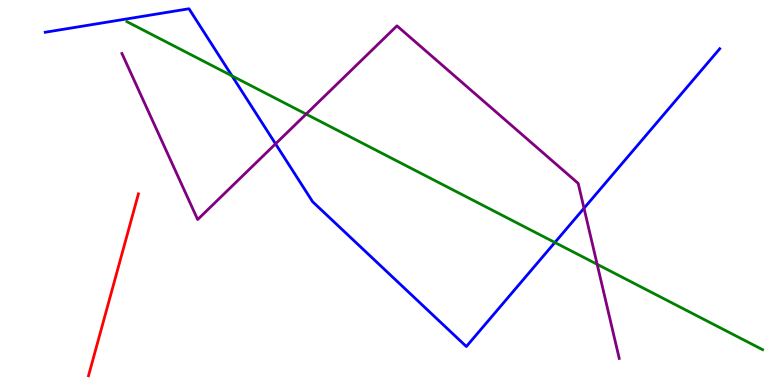[{'lines': ['blue', 'red'], 'intersections': []}, {'lines': ['green', 'red'], 'intersections': []}, {'lines': ['purple', 'red'], 'intersections': []}, {'lines': ['blue', 'green'], 'intersections': [{'x': 2.99, 'y': 8.03}, {'x': 7.16, 'y': 3.7}]}, {'lines': ['blue', 'purple'], 'intersections': [{'x': 3.56, 'y': 6.26}, {'x': 7.54, 'y': 4.59}]}, {'lines': ['green', 'purple'], 'intersections': [{'x': 3.95, 'y': 7.04}, {'x': 7.71, 'y': 3.14}]}]